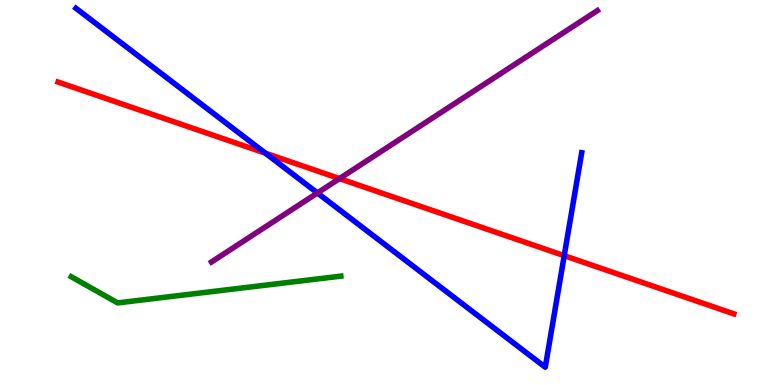[{'lines': ['blue', 'red'], 'intersections': [{'x': 3.42, 'y': 6.02}, {'x': 7.28, 'y': 3.36}]}, {'lines': ['green', 'red'], 'intersections': []}, {'lines': ['purple', 'red'], 'intersections': [{'x': 4.38, 'y': 5.36}]}, {'lines': ['blue', 'green'], 'intersections': []}, {'lines': ['blue', 'purple'], 'intersections': [{'x': 4.1, 'y': 4.99}]}, {'lines': ['green', 'purple'], 'intersections': []}]